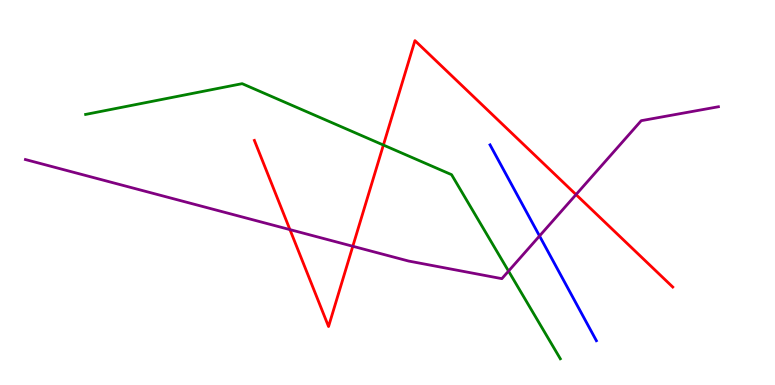[{'lines': ['blue', 'red'], 'intersections': []}, {'lines': ['green', 'red'], 'intersections': [{'x': 4.95, 'y': 6.23}]}, {'lines': ['purple', 'red'], 'intersections': [{'x': 3.74, 'y': 4.04}, {'x': 4.55, 'y': 3.6}, {'x': 7.43, 'y': 4.95}]}, {'lines': ['blue', 'green'], 'intersections': []}, {'lines': ['blue', 'purple'], 'intersections': [{'x': 6.96, 'y': 3.87}]}, {'lines': ['green', 'purple'], 'intersections': [{'x': 6.56, 'y': 2.96}]}]